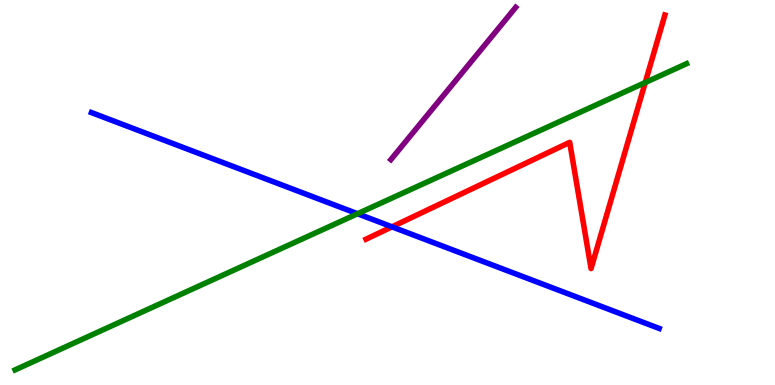[{'lines': ['blue', 'red'], 'intersections': [{'x': 5.06, 'y': 4.11}]}, {'lines': ['green', 'red'], 'intersections': [{'x': 8.33, 'y': 7.86}]}, {'lines': ['purple', 'red'], 'intersections': []}, {'lines': ['blue', 'green'], 'intersections': [{'x': 4.61, 'y': 4.45}]}, {'lines': ['blue', 'purple'], 'intersections': []}, {'lines': ['green', 'purple'], 'intersections': []}]